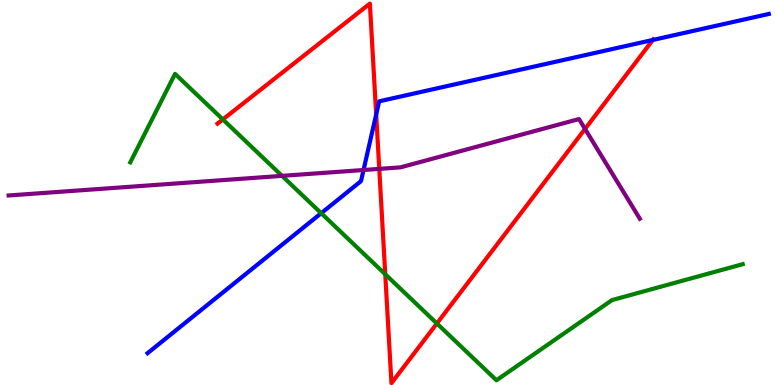[{'lines': ['blue', 'red'], 'intersections': [{'x': 4.85, 'y': 7.03}, {'x': 8.42, 'y': 8.96}]}, {'lines': ['green', 'red'], 'intersections': [{'x': 2.88, 'y': 6.9}, {'x': 4.97, 'y': 2.88}, {'x': 5.64, 'y': 1.6}]}, {'lines': ['purple', 'red'], 'intersections': [{'x': 4.89, 'y': 5.61}, {'x': 7.55, 'y': 6.65}]}, {'lines': ['blue', 'green'], 'intersections': [{'x': 4.14, 'y': 4.46}]}, {'lines': ['blue', 'purple'], 'intersections': [{'x': 4.69, 'y': 5.58}]}, {'lines': ['green', 'purple'], 'intersections': [{'x': 3.64, 'y': 5.43}]}]